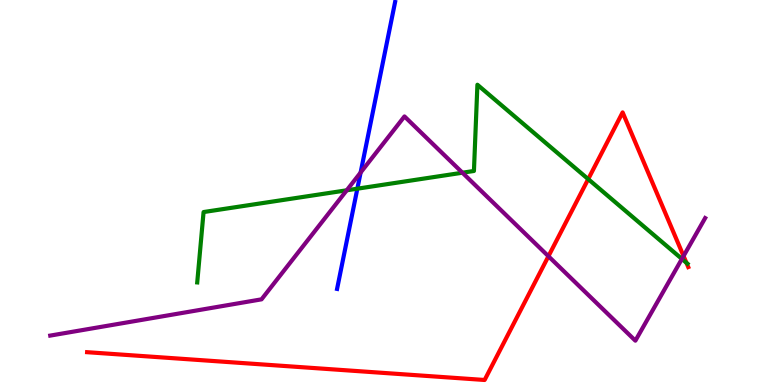[{'lines': ['blue', 'red'], 'intersections': []}, {'lines': ['green', 'red'], 'intersections': [{'x': 7.59, 'y': 5.35}, {'x': 8.86, 'y': 3.17}]}, {'lines': ['purple', 'red'], 'intersections': [{'x': 7.08, 'y': 3.34}, {'x': 8.82, 'y': 3.35}]}, {'lines': ['blue', 'green'], 'intersections': [{'x': 4.61, 'y': 5.1}]}, {'lines': ['blue', 'purple'], 'intersections': [{'x': 4.65, 'y': 5.52}]}, {'lines': ['green', 'purple'], 'intersections': [{'x': 4.47, 'y': 5.06}, {'x': 5.97, 'y': 5.51}, {'x': 8.8, 'y': 3.27}]}]